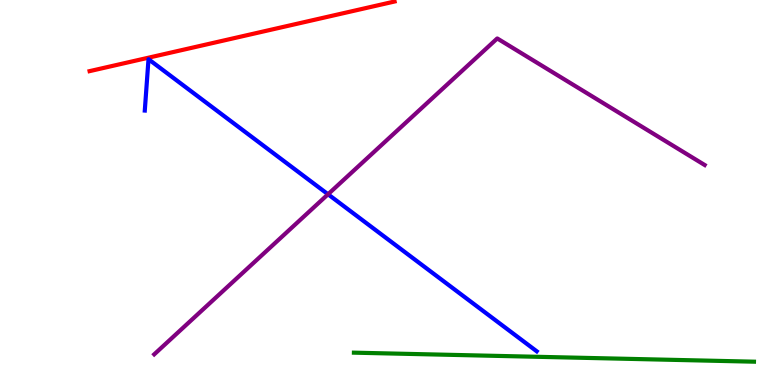[{'lines': ['blue', 'red'], 'intersections': []}, {'lines': ['green', 'red'], 'intersections': []}, {'lines': ['purple', 'red'], 'intersections': []}, {'lines': ['blue', 'green'], 'intersections': []}, {'lines': ['blue', 'purple'], 'intersections': [{'x': 4.23, 'y': 4.95}]}, {'lines': ['green', 'purple'], 'intersections': []}]